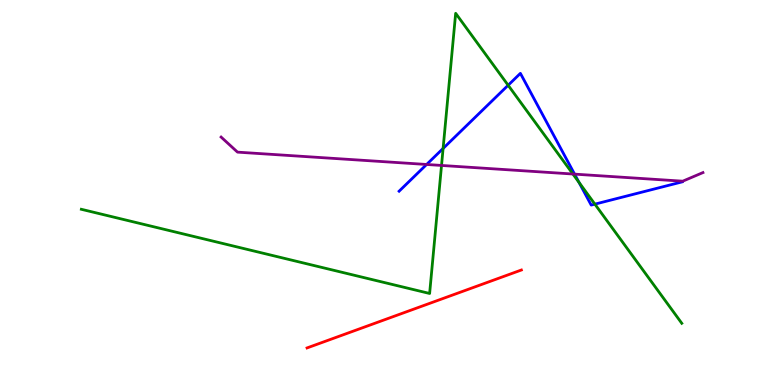[{'lines': ['blue', 'red'], 'intersections': []}, {'lines': ['green', 'red'], 'intersections': []}, {'lines': ['purple', 'red'], 'intersections': []}, {'lines': ['blue', 'green'], 'intersections': [{'x': 5.72, 'y': 6.14}, {'x': 6.56, 'y': 7.79}, {'x': 7.47, 'y': 5.26}, {'x': 7.68, 'y': 4.7}]}, {'lines': ['blue', 'purple'], 'intersections': [{'x': 5.5, 'y': 5.73}, {'x': 7.41, 'y': 5.48}]}, {'lines': ['green', 'purple'], 'intersections': [{'x': 5.7, 'y': 5.7}, {'x': 7.39, 'y': 5.48}]}]